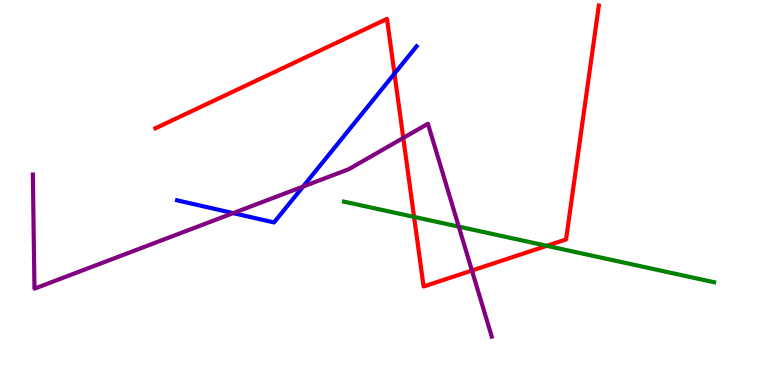[{'lines': ['blue', 'red'], 'intersections': [{'x': 5.09, 'y': 8.09}]}, {'lines': ['green', 'red'], 'intersections': [{'x': 5.34, 'y': 4.37}, {'x': 7.06, 'y': 3.62}]}, {'lines': ['purple', 'red'], 'intersections': [{'x': 5.2, 'y': 6.42}, {'x': 6.09, 'y': 2.97}]}, {'lines': ['blue', 'green'], 'intersections': []}, {'lines': ['blue', 'purple'], 'intersections': [{'x': 3.01, 'y': 4.46}, {'x': 3.91, 'y': 5.15}]}, {'lines': ['green', 'purple'], 'intersections': [{'x': 5.92, 'y': 4.11}]}]